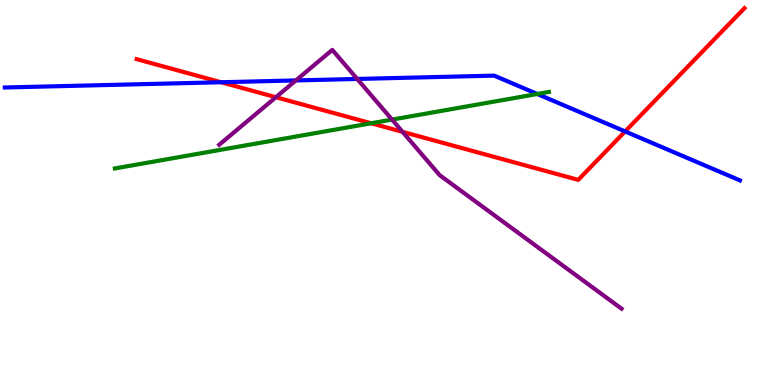[{'lines': ['blue', 'red'], 'intersections': [{'x': 2.85, 'y': 7.86}, {'x': 8.07, 'y': 6.59}]}, {'lines': ['green', 'red'], 'intersections': [{'x': 4.79, 'y': 6.8}]}, {'lines': ['purple', 'red'], 'intersections': [{'x': 3.56, 'y': 7.47}, {'x': 5.19, 'y': 6.58}]}, {'lines': ['blue', 'green'], 'intersections': [{'x': 6.93, 'y': 7.56}]}, {'lines': ['blue', 'purple'], 'intersections': [{'x': 3.82, 'y': 7.91}, {'x': 4.61, 'y': 7.95}]}, {'lines': ['green', 'purple'], 'intersections': [{'x': 5.06, 'y': 6.89}]}]